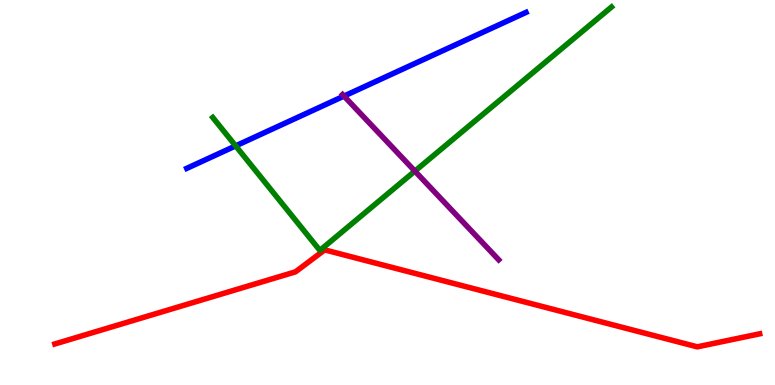[{'lines': ['blue', 'red'], 'intersections': []}, {'lines': ['green', 'red'], 'intersections': []}, {'lines': ['purple', 'red'], 'intersections': []}, {'lines': ['blue', 'green'], 'intersections': [{'x': 3.04, 'y': 6.21}]}, {'lines': ['blue', 'purple'], 'intersections': [{'x': 4.44, 'y': 7.5}]}, {'lines': ['green', 'purple'], 'intersections': [{'x': 5.35, 'y': 5.56}]}]